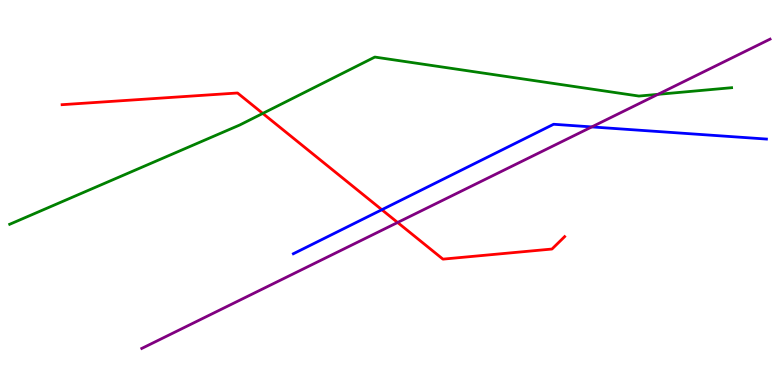[{'lines': ['blue', 'red'], 'intersections': [{'x': 4.93, 'y': 4.55}]}, {'lines': ['green', 'red'], 'intersections': [{'x': 3.39, 'y': 7.05}]}, {'lines': ['purple', 'red'], 'intersections': [{'x': 5.13, 'y': 4.22}]}, {'lines': ['blue', 'green'], 'intersections': []}, {'lines': ['blue', 'purple'], 'intersections': [{'x': 7.64, 'y': 6.7}]}, {'lines': ['green', 'purple'], 'intersections': [{'x': 8.49, 'y': 7.55}]}]